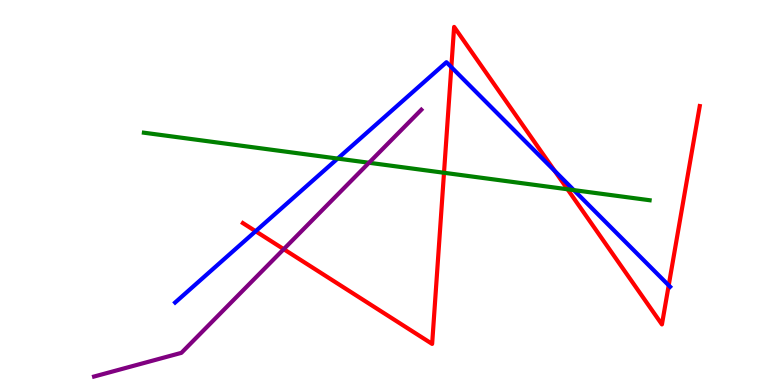[{'lines': ['blue', 'red'], 'intersections': [{'x': 3.3, 'y': 3.99}, {'x': 5.82, 'y': 8.26}, {'x': 7.16, 'y': 5.56}, {'x': 8.63, 'y': 2.59}]}, {'lines': ['green', 'red'], 'intersections': [{'x': 5.73, 'y': 5.51}, {'x': 7.32, 'y': 5.08}]}, {'lines': ['purple', 'red'], 'intersections': [{'x': 3.66, 'y': 3.53}]}, {'lines': ['blue', 'green'], 'intersections': [{'x': 4.36, 'y': 5.88}, {'x': 7.4, 'y': 5.06}]}, {'lines': ['blue', 'purple'], 'intersections': []}, {'lines': ['green', 'purple'], 'intersections': [{'x': 4.76, 'y': 5.77}]}]